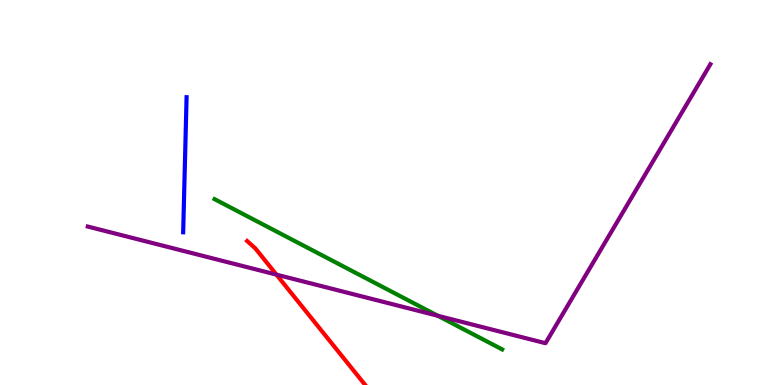[{'lines': ['blue', 'red'], 'intersections': []}, {'lines': ['green', 'red'], 'intersections': []}, {'lines': ['purple', 'red'], 'intersections': [{'x': 3.57, 'y': 2.87}]}, {'lines': ['blue', 'green'], 'intersections': []}, {'lines': ['blue', 'purple'], 'intersections': []}, {'lines': ['green', 'purple'], 'intersections': [{'x': 5.65, 'y': 1.8}]}]